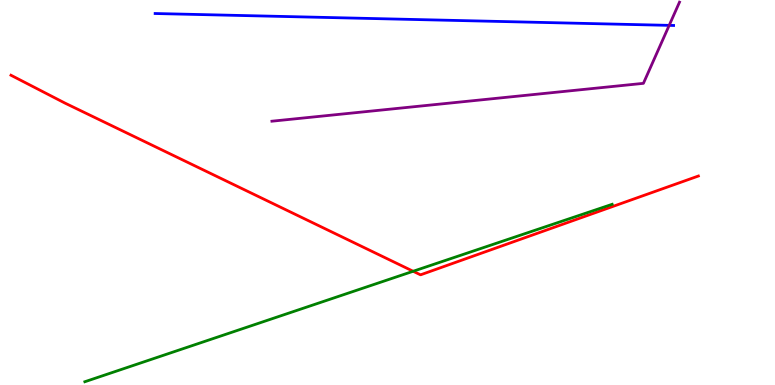[{'lines': ['blue', 'red'], 'intersections': []}, {'lines': ['green', 'red'], 'intersections': [{'x': 5.33, 'y': 2.95}]}, {'lines': ['purple', 'red'], 'intersections': []}, {'lines': ['blue', 'green'], 'intersections': []}, {'lines': ['blue', 'purple'], 'intersections': [{'x': 8.63, 'y': 9.34}]}, {'lines': ['green', 'purple'], 'intersections': []}]